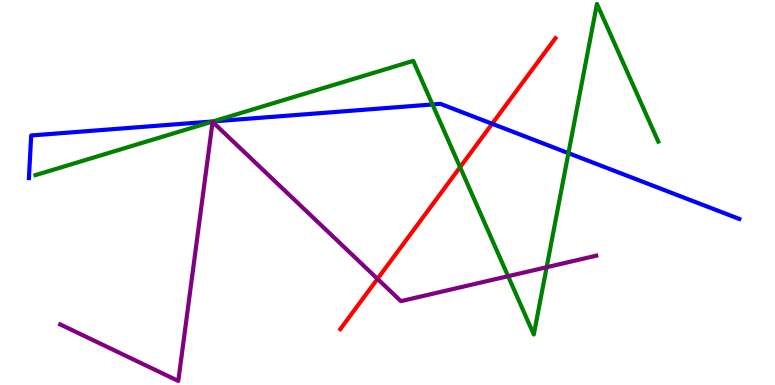[{'lines': ['blue', 'red'], 'intersections': [{'x': 6.35, 'y': 6.79}]}, {'lines': ['green', 'red'], 'intersections': [{'x': 5.94, 'y': 5.66}]}, {'lines': ['purple', 'red'], 'intersections': [{'x': 4.87, 'y': 2.76}]}, {'lines': ['blue', 'green'], 'intersections': [{'x': 2.75, 'y': 6.85}, {'x': 5.58, 'y': 7.29}, {'x': 7.33, 'y': 6.02}]}, {'lines': ['blue', 'purple'], 'intersections': []}, {'lines': ['green', 'purple'], 'intersections': [{'x': 6.56, 'y': 2.83}, {'x': 7.05, 'y': 3.06}]}]